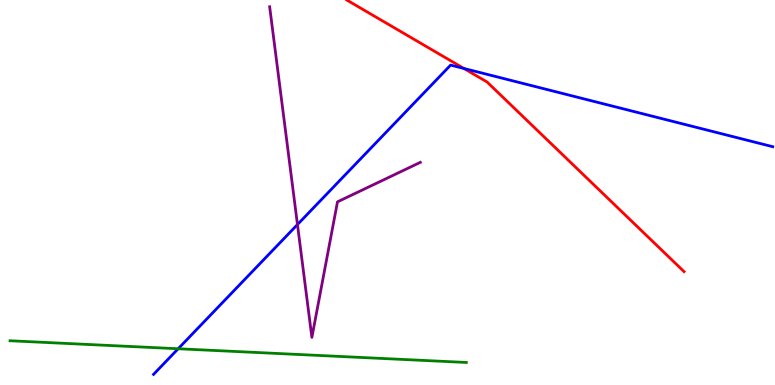[{'lines': ['blue', 'red'], 'intersections': [{'x': 5.99, 'y': 8.22}]}, {'lines': ['green', 'red'], 'intersections': []}, {'lines': ['purple', 'red'], 'intersections': []}, {'lines': ['blue', 'green'], 'intersections': [{'x': 2.3, 'y': 0.941}]}, {'lines': ['blue', 'purple'], 'intersections': [{'x': 3.84, 'y': 4.17}]}, {'lines': ['green', 'purple'], 'intersections': []}]